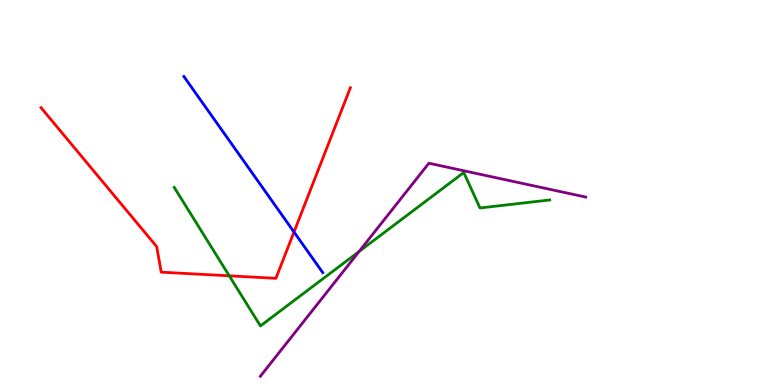[{'lines': ['blue', 'red'], 'intersections': [{'x': 3.79, 'y': 3.97}]}, {'lines': ['green', 'red'], 'intersections': [{'x': 2.96, 'y': 2.84}]}, {'lines': ['purple', 'red'], 'intersections': []}, {'lines': ['blue', 'green'], 'intersections': []}, {'lines': ['blue', 'purple'], 'intersections': []}, {'lines': ['green', 'purple'], 'intersections': [{'x': 4.63, 'y': 3.47}]}]